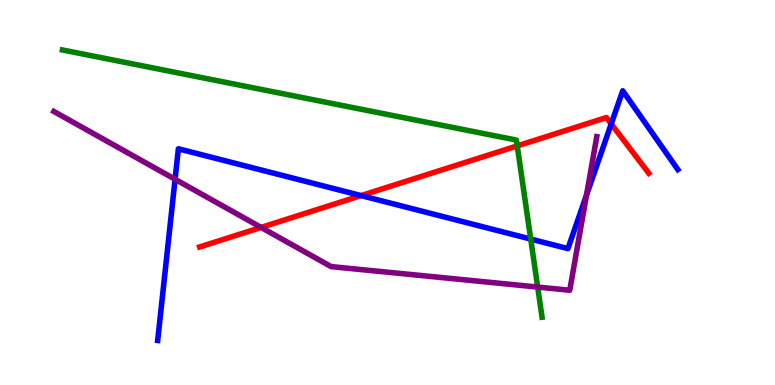[{'lines': ['blue', 'red'], 'intersections': [{'x': 4.66, 'y': 4.92}, {'x': 7.89, 'y': 6.78}]}, {'lines': ['green', 'red'], 'intersections': [{'x': 6.67, 'y': 6.21}]}, {'lines': ['purple', 'red'], 'intersections': [{'x': 3.37, 'y': 4.09}]}, {'lines': ['blue', 'green'], 'intersections': [{'x': 6.85, 'y': 3.79}]}, {'lines': ['blue', 'purple'], 'intersections': [{'x': 2.26, 'y': 5.34}, {'x': 7.57, 'y': 4.93}]}, {'lines': ['green', 'purple'], 'intersections': [{'x': 6.94, 'y': 2.54}]}]